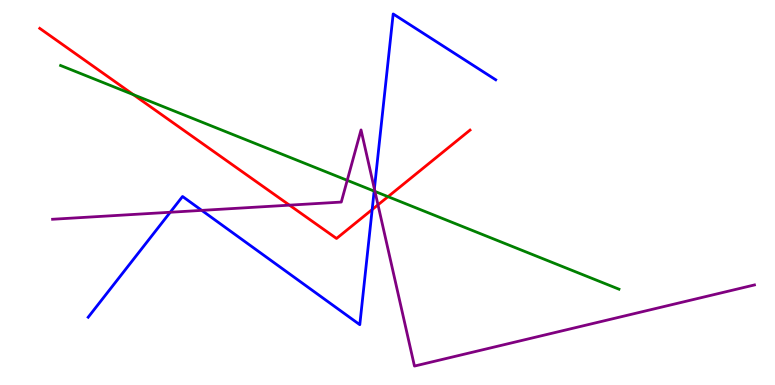[{'lines': ['blue', 'red'], 'intersections': [{'x': 4.8, 'y': 4.56}]}, {'lines': ['green', 'red'], 'intersections': [{'x': 1.72, 'y': 7.54}, {'x': 5.01, 'y': 4.89}]}, {'lines': ['purple', 'red'], 'intersections': [{'x': 3.74, 'y': 4.67}, {'x': 4.88, 'y': 4.68}]}, {'lines': ['blue', 'green'], 'intersections': [{'x': 4.83, 'y': 5.04}]}, {'lines': ['blue', 'purple'], 'intersections': [{'x': 2.2, 'y': 4.49}, {'x': 2.6, 'y': 4.54}, {'x': 4.83, 'y': 5.09}]}, {'lines': ['green', 'purple'], 'intersections': [{'x': 4.48, 'y': 5.32}, {'x': 4.84, 'y': 5.03}]}]